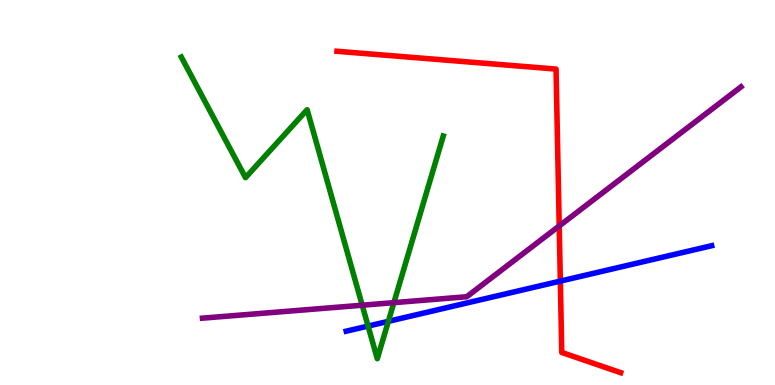[{'lines': ['blue', 'red'], 'intersections': [{'x': 7.23, 'y': 2.7}]}, {'lines': ['green', 'red'], 'intersections': []}, {'lines': ['purple', 'red'], 'intersections': [{'x': 7.22, 'y': 4.13}]}, {'lines': ['blue', 'green'], 'intersections': [{'x': 4.75, 'y': 1.53}, {'x': 5.01, 'y': 1.65}]}, {'lines': ['blue', 'purple'], 'intersections': []}, {'lines': ['green', 'purple'], 'intersections': [{'x': 4.67, 'y': 2.07}, {'x': 5.08, 'y': 2.14}]}]